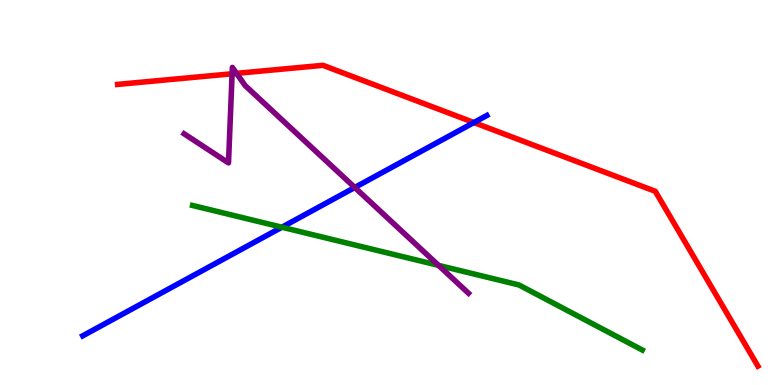[{'lines': ['blue', 'red'], 'intersections': [{'x': 6.11, 'y': 6.82}]}, {'lines': ['green', 'red'], 'intersections': []}, {'lines': ['purple', 'red'], 'intersections': [{'x': 3.0, 'y': 8.08}, {'x': 3.05, 'y': 8.09}]}, {'lines': ['blue', 'green'], 'intersections': [{'x': 3.64, 'y': 4.1}]}, {'lines': ['blue', 'purple'], 'intersections': [{'x': 4.58, 'y': 5.13}]}, {'lines': ['green', 'purple'], 'intersections': [{'x': 5.66, 'y': 3.11}]}]